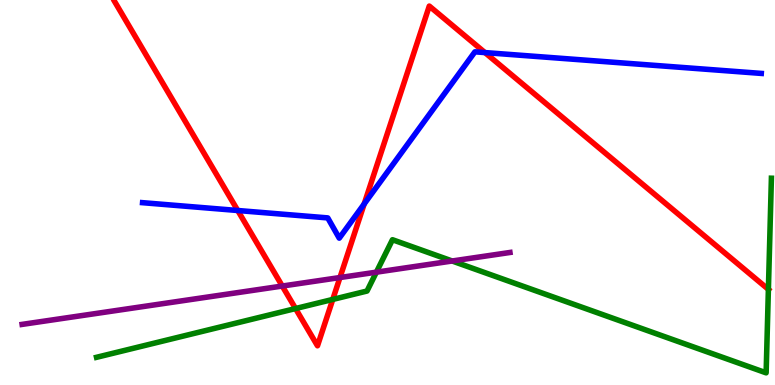[{'lines': ['blue', 'red'], 'intersections': [{'x': 3.07, 'y': 4.53}, {'x': 4.7, 'y': 4.7}, {'x': 6.26, 'y': 8.63}]}, {'lines': ['green', 'red'], 'intersections': [{'x': 3.81, 'y': 1.99}, {'x': 4.29, 'y': 2.22}, {'x': 9.91, 'y': 2.48}]}, {'lines': ['purple', 'red'], 'intersections': [{'x': 3.64, 'y': 2.57}, {'x': 4.39, 'y': 2.79}]}, {'lines': ['blue', 'green'], 'intersections': []}, {'lines': ['blue', 'purple'], 'intersections': []}, {'lines': ['green', 'purple'], 'intersections': [{'x': 4.86, 'y': 2.93}, {'x': 5.83, 'y': 3.22}]}]